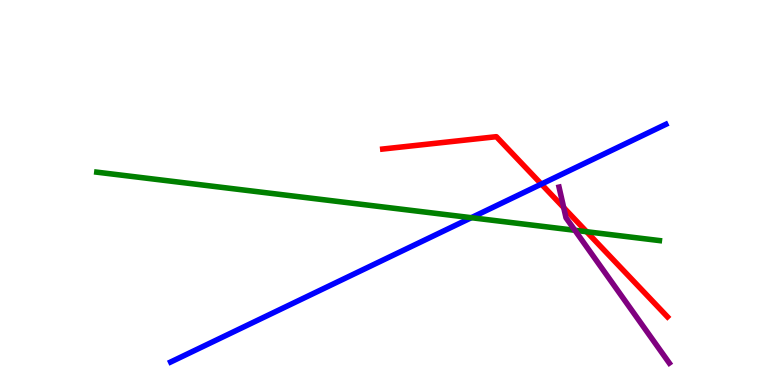[{'lines': ['blue', 'red'], 'intersections': [{'x': 6.99, 'y': 5.22}]}, {'lines': ['green', 'red'], 'intersections': [{'x': 7.57, 'y': 3.98}]}, {'lines': ['purple', 'red'], 'intersections': [{'x': 7.27, 'y': 4.61}]}, {'lines': ['blue', 'green'], 'intersections': [{'x': 6.08, 'y': 4.35}]}, {'lines': ['blue', 'purple'], 'intersections': []}, {'lines': ['green', 'purple'], 'intersections': [{'x': 7.42, 'y': 4.02}]}]